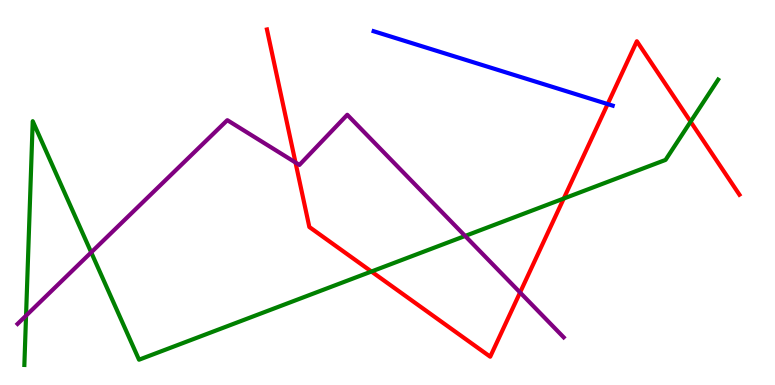[{'lines': ['blue', 'red'], 'intersections': [{'x': 7.84, 'y': 7.3}]}, {'lines': ['green', 'red'], 'intersections': [{'x': 4.79, 'y': 2.95}, {'x': 7.27, 'y': 4.84}, {'x': 8.91, 'y': 6.84}]}, {'lines': ['purple', 'red'], 'intersections': [{'x': 3.81, 'y': 5.78}, {'x': 6.71, 'y': 2.4}]}, {'lines': ['blue', 'green'], 'intersections': []}, {'lines': ['blue', 'purple'], 'intersections': []}, {'lines': ['green', 'purple'], 'intersections': [{'x': 0.336, 'y': 1.8}, {'x': 1.18, 'y': 3.44}, {'x': 6.0, 'y': 3.87}]}]